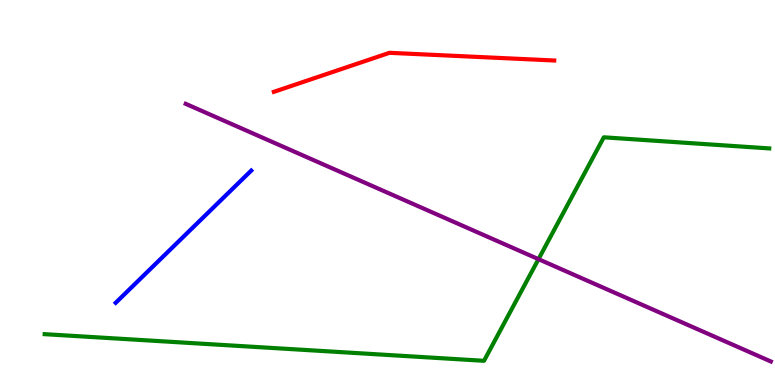[{'lines': ['blue', 'red'], 'intersections': []}, {'lines': ['green', 'red'], 'intersections': []}, {'lines': ['purple', 'red'], 'intersections': []}, {'lines': ['blue', 'green'], 'intersections': []}, {'lines': ['blue', 'purple'], 'intersections': []}, {'lines': ['green', 'purple'], 'intersections': [{'x': 6.95, 'y': 3.27}]}]